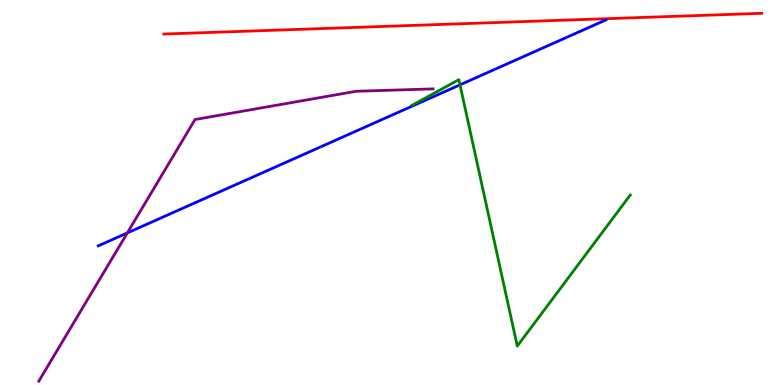[{'lines': ['blue', 'red'], 'intersections': []}, {'lines': ['green', 'red'], 'intersections': []}, {'lines': ['purple', 'red'], 'intersections': []}, {'lines': ['blue', 'green'], 'intersections': [{'x': 5.94, 'y': 7.8}]}, {'lines': ['blue', 'purple'], 'intersections': [{'x': 1.64, 'y': 3.95}]}, {'lines': ['green', 'purple'], 'intersections': []}]